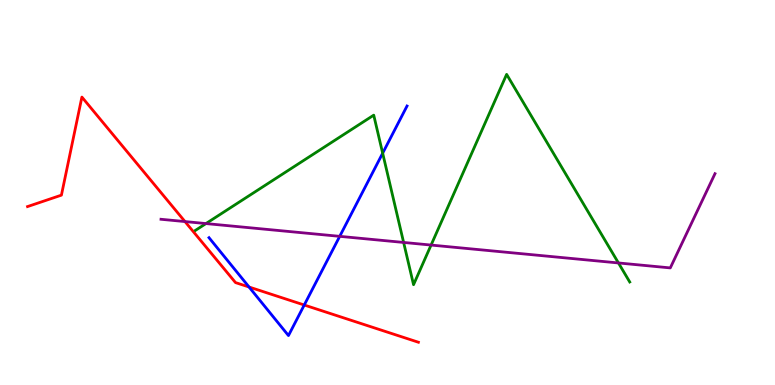[{'lines': ['blue', 'red'], 'intersections': [{'x': 3.21, 'y': 2.55}, {'x': 3.93, 'y': 2.08}]}, {'lines': ['green', 'red'], 'intersections': []}, {'lines': ['purple', 'red'], 'intersections': [{'x': 2.39, 'y': 4.24}]}, {'lines': ['blue', 'green'], 'intersections': [{'x': 4.94, 'y': 6.02}]}, {'lines': ['blue', 'purple'], 'intersections': [{'x': 4.38, 'y': 3.86}]}, {'lines': ['green', 'purple'], 'intersections': [{'x': 2.66, 'y': 4.19}, {'x': 5.21, 'y': 3.7}, {'x': 5.56, 'y': 3.63}, {'x': 7.98, 'y': 3.17}]}]